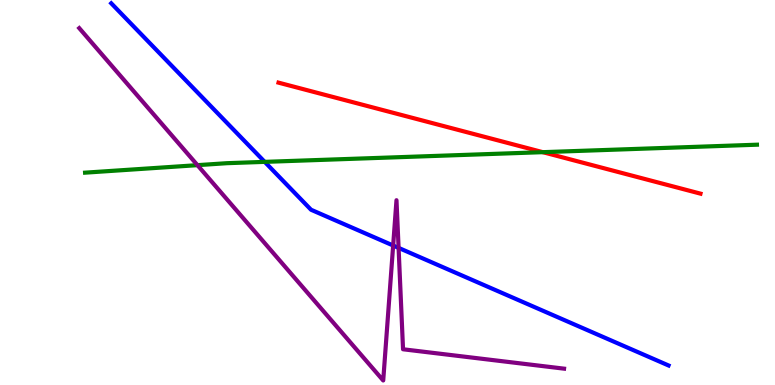[{'lines': ['blue', 'red'], 'intersections': []}, {'lines': ['green', 'red'], 'intersections': [{'x': 7.0, 'y': 6.05}]}, {'lines': ['purple', 'red'], 'intersections': []}, {'lines': ['blue', 'green'], 'intersections': [{'x': 3.42, 'y': 5.8}]}, {'lines': ['blue', 'purple'], 'intersections': [{'x': 5.07, 'y': 3.62}, {'x': 5.14, 'y': 3.56}]}, {'lines': ['green', 'purple'], 'intersections': [{'x': 2.55, 'y': 5.71}]}]